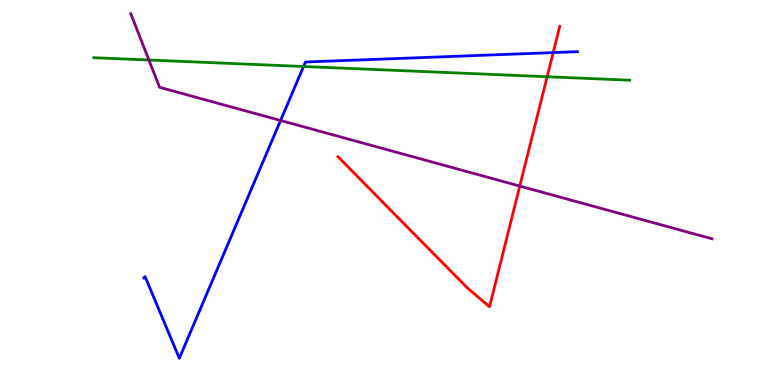[{'lines': ['blue', 'red'], 'intersections': [{'x': 7.14, 'y': 8.63}]}, {'lines': ['green', 'red'], 'intersections': [{'x': 7.06, 'y': 8.01}]}, {'lines': ['purple', 'red'], 'intersections': [{'x': 6.71, 'y': 5.17}]}, {'lines': ['blue', 'green'], 'intersections': [{'x': 3.92, 'y': 8.27}]}, {'lines': ['blue', 'purple'], 'intersections': [{'x': 3.62, 'y': 6.87}]}, {'lines': ['green', 'purple'], 'intersections': [{'x': 1.92, 'y': 8.44}]}]